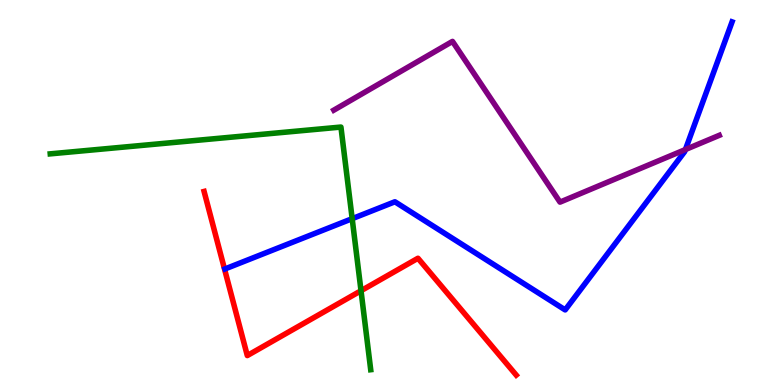[{'lines': ['blue', 'red'], 'intersections': []}, {'lines': ['green', 'red'], 'intersections': [{'x': 4.66, 'y': 2.45}]}, {'lines': ['purple', 'red'], 'intersections': []}, {'lines': ['blue', 'green'], 'intersections': [{'x': 4.54, 'y': 4.32}]}, {'lines': ['blue', 'purple'], 'intersections': [{'x': 8.84, 'y': 6.12}]}, {'lines': ['green', 'purple'], 'intersections': []}]